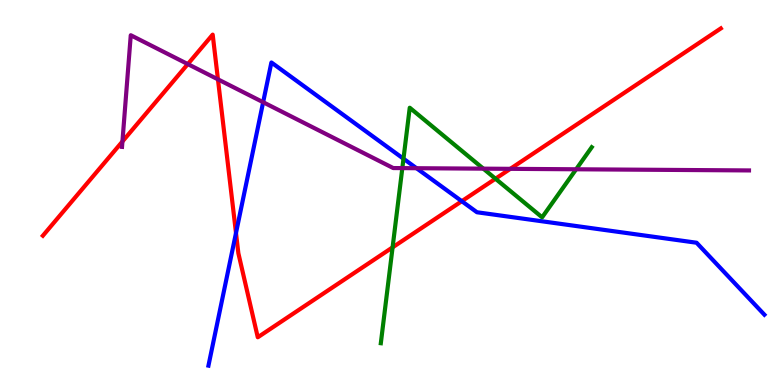[{'lines': ['blue', 'red'], 'intersections': [{'x': 3.05, 'y': 3.95}, {'x': 5.96, 'y': 4.77}]}, {'lines': ['green', 'red'], 'intersections': [{'x': 5.07, 'y': 3.58}, {'x': 6.39, 'y': 5.36}]}, {'lines': ['purple', 'red'], 'intersections': [{'x': 1.58, 'y': 6.32}, {'x': 2.42, 'y': 8.34}, {'x': 2.81, 'y': 7.94}, {'x': 6.58, 'y': 5.61}]}, {'lines': ['blue', 'green'], 'intersections': [{'x': 5.21, 'y': 5.88}]}, {'lines': ['blue', 'purple'], 'intersections': [{'x': 3.4, 'y': 7.35}, {'x': 5.37, 'y': 5.63}]}, {'lines': ['green', 'purple'], 'intersections': [{'x': 5.19, 'y': 5.63}, {'x': 6.24, 'y': 5.62}, {'x': 7.43, 'y': 5.6}]}]